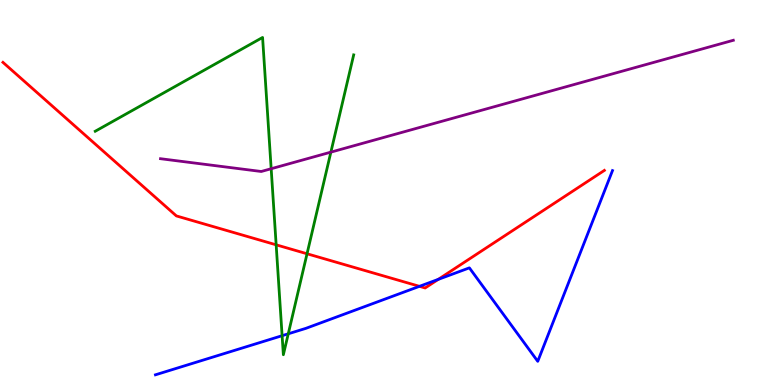[{'lines': ['blue', 'red'], 'intersections': [{'x': 5.41, 'y': 2.56}, {'x': 5.65, 'y': 2.74}]}, {'lines': ['green', 'red'], 'intersections': [{'x': 3.56, 'y': 3.64}, {'x': 3.96, 'y': 3.41}]}, {'lines': ['purple', 'red'], 'intersections': []}, {'lines': ['blue', 'green'], 'intersections': [{'x': 3.64, 'y': 1.28}, {'x': 3.72, 'y': 1.33}]}, {'lines': ['blue', 'purple'], 'intersections': []}, {'lines': ['green', 'purple'], 'intersections': [{'x': 3.5, 'y': 5.62}, {'x': 4.27, 'y': 6.05}]}]